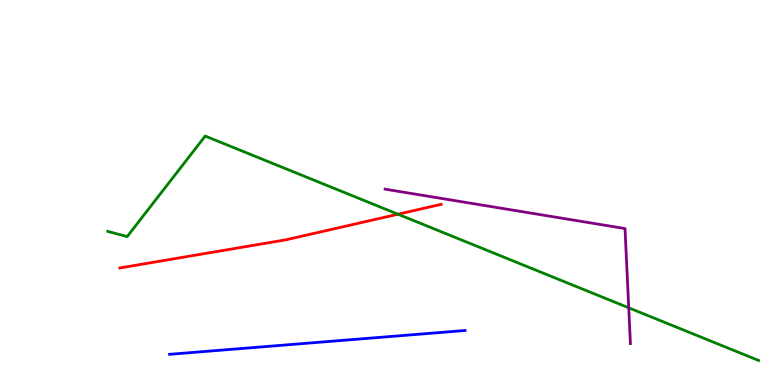[{'lines': ['blue', 'red'], 'intersections': []}, {'lines': ['green', 'red'], 'intersections': [{'x': 5.13, 'y': 4.44}]}, {'lines': ['purple', 'red'], 'intersections': []}, {'lines': ['blue', 'green'], 'intersections': []}, {'lines': ['blue', 'purple'], 'intersections': []}, {'lines': ['green', 'purple'], 'intersections': [{'x': 8.11, 'y': 2.01}]}]